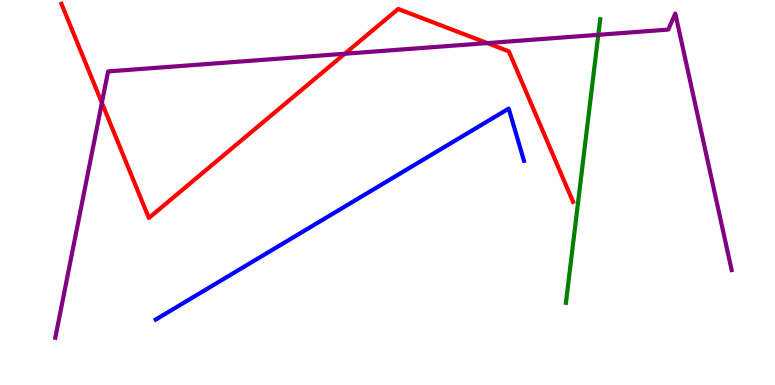[{'lines': ['blue', 'red'], 'intersections': []}, {'lines': ['green', 'red'], 'intersections': []}, {'lines': ['purple', 'red'], 'intersections': [{'x': 1.31, 'y': 7.33}, {'x': 4.45, 'y': 8.6}, {'x': 6.29, 'y': 8.88}]}, {'lines': ['blue', 'green'], 'intersections': []}, {'lines': ['blue', 'purple'], 'intersections': []}, {'lines': ['green', 'purple'], 'intersections': [{'x': 7.72, 'y': 9.1}]}]